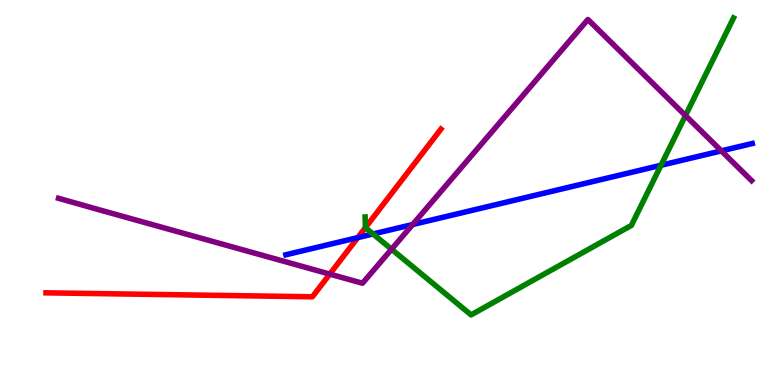[{'lines': ['blue', 'red'], 'intersections': [{'x': 4.62, 'y': 3.83}]}, {'lines': ['green', 'red'], 'intersections': [{'x': 4.72, 'y': 4.09}]}, {'lines': ['purple', 'red'], 'intersections': [{'x': 4.26, 'y': 2.88}]}, {'lines': ['blue', 'green'], 'intersections': [{'x': 4.81, 'y': 3.92}, {'x': 8.53, 'y': 5.71}]}, {'lines': ['blue', 'purple'], 'intersections': [{'x': 5.32, 'y': 4.17}, {'x': 9.31, 'y': 6.08}]}, {'lines': ['green', 'purple'], 'intersections': [{'x': 5.05, 'y': 3.53}, {'x': 8.84, 'y': 7.0}]}]